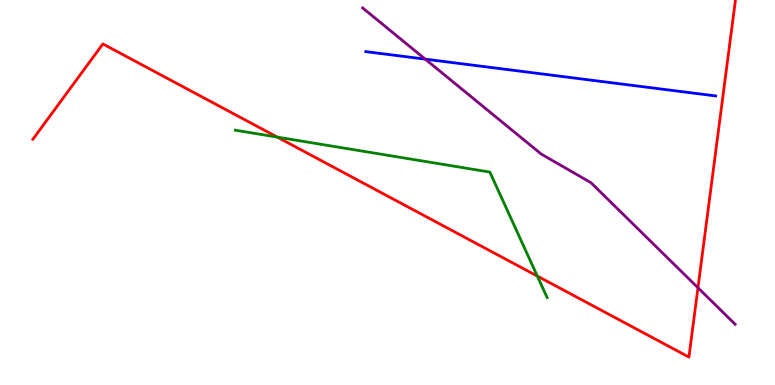[{'lines': ['blue', 'red'], 'intersections': []}, {'lines': ['green', 'red'], 'intersections': [{'x': 3.58, 'y': 6.44}, {'x': 6.93, 'y': 2.83}]}, {'lines': ['purple', 'red'], 'intersections': [{'x': 9.01, 'y': 2.53}]}, {'lines': ['blue', 'green'], 'intersections': []}, {'lines': ['blue', 'purple'], 'intersections': [{'x': 5.49, 'y': 8.46}]}, {'lines': ['green', 'purple'], 'intersections': []}]